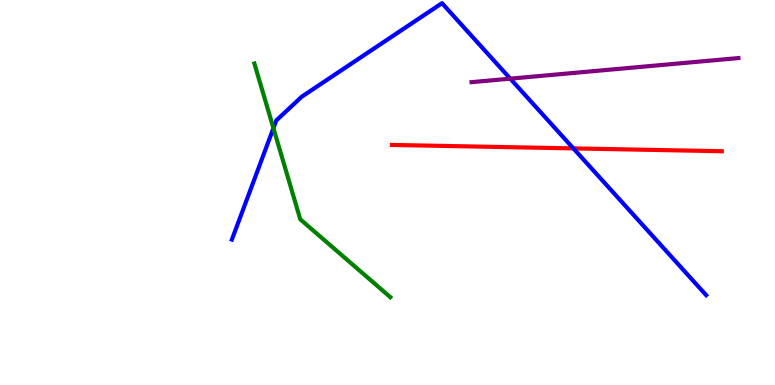[{'lines': ['blue', 'red'], 'intersections': [{'x': 7.4, 'y': 6.15}]}, {'lines': ['green', 'red'], 'intersections': []}, {'lines': ['purple', 'red'], 'intersections': []}, {'lines': ['blue', 'green'], 'intersections': [{'x': 3.53, 'y': 6.67}]}, {'lines': ['blue', 'purple'], 'intersections': [{'x': 6.58, 'y': 7.96}]}, {'lines': ['green', 'purple'], 'intersections': []}]